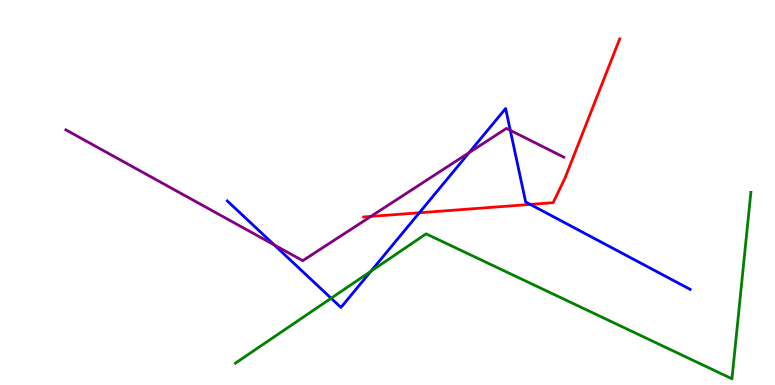[{'lines': ['blue', 'red'], 'intersections': [{'x': 5.41, 'y': 4.47}, {'x': 6.84, 'y': 4.69}]}, {'lines': ['green', 'red'], 'intersections': []}, {'lines': ['purple', 'red'], 'intersections': [{'x': 4.79, 'y': 4.38}]}, {'lines': ['blue', 'green'], 'intersections': [{'x': 4.27, 'y': 2.25}, {'x': 4.79, 'y': 2.95}]}, {'lines': ['blue', 'purple'], 'intersections': [{'x': 3.54, 'y': 3.64}, {'x': 6.05, 'y': 6.04}, {'x': 6.58, 'y': 6.62}]}, {'lines': ['green', 'purple'], 'intersections': []}]